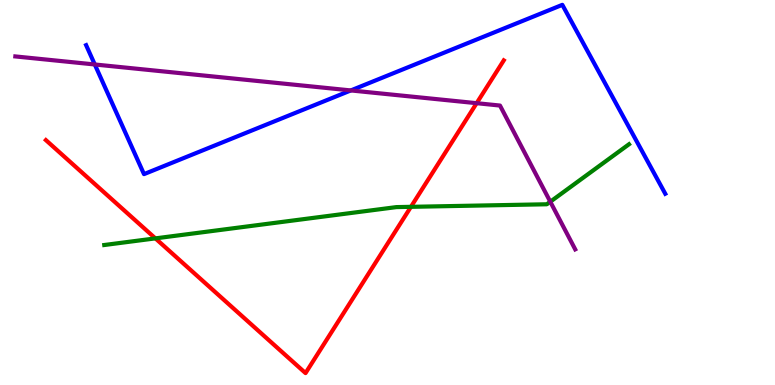[{'lines': ['blue', 'red'], 'intersections': []}, {'lines': ['green', 'red'], 'intersections': [{'x': 2.01, 'y': 3.81}, {'x': 5.3, 'y': 4.63}]}, {'lines': ['purple', 'red'], 'intersections': [{'x': 6.15, 'y': 7.32}]}, {'lines': ['blue', 'green'], 'intersections': []}, {'lines': ['blue', 'purple'], 'intersections': [{'x': 1.22, 'y': 8.33}, {'x': 4.53, 'y': 7.65}]}, {'lines': ['green', 'purple'], 'intersections': [{'x': 7.1, 'y': 4.76}]}]